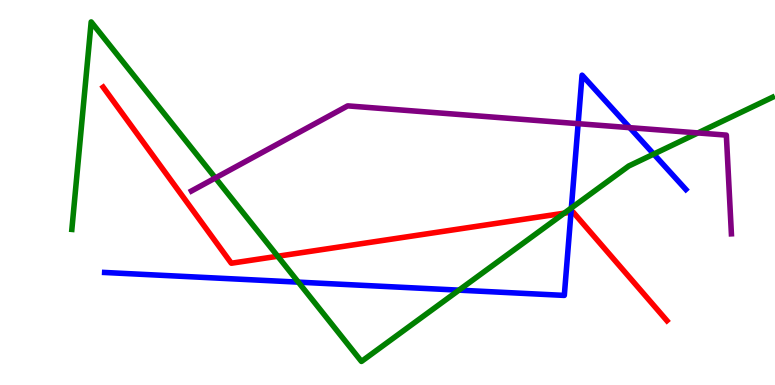[{'lines': ['blue', 'red'], 'intersections': [{'x': 7.37, 'y': 4.49}]}, {'lines': ['green', 'red'], 'intersections': [{'x': 3.58, 'y': 3.34}, {'x': 7.28, 'y': 4.46}]}, {'lines': ['purple', 'red'], 'intersections': []}, {'lines': ['blue', 'green'], 'intersections': [{'x': 3.85, 'y': 2.67}, {'x': 5.92, 'y': 2.46}, {'x': 7.37, 'y': 4.6}, {'x': 8.44, 'y': 6.0}]}, {'lines': ['blue', 'purple'], 'intersections': [{'x': 7.46, 'y': 6.79}, {'x': 8.13, 'y': 6.68}]}, {'lines': ['green', 'purple'], 'intersections': [{'x': 2.78, 'y': 5.38}, {'x': 9.01, 'y': 6.55}]}]